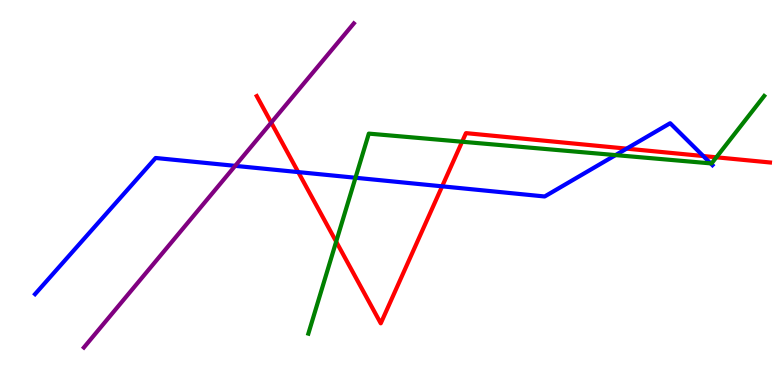[{'lines': ['blue', 'red'], 'intersections': [{'x': 3.85, 'y': 5.53}, {'x': 5.7, 'y': 5.16}, {'x': 8.09, 'y': 6.14}, {'x': 9.07, 'y': 5.95}]}, {'lines': ['green', 'red'], 'intersections': [{'x': 4.34, 'y': 3.72}, {'x': 5.96, 'y': 6.32}, {'x': 9.24, 'y': 5.91}]}, {'lines': ['purple', 'red'], 'intersections': [{'x': 3.5, 'y': 6.82}]}, {'lines': ['blue', 'green'], 'intersections': [{'x': 4.59, 'y': 5.38}, {'x': 7.94, 'y': 5.97}, {'x': 9.17, 'y': 5.76}]}, {'lines': ['blue', 'purple'], 'intersections': [{'x': 3.03, 'y': 5.69}]}, {'lines': ['green', 'purple'], 'intersections': []}]